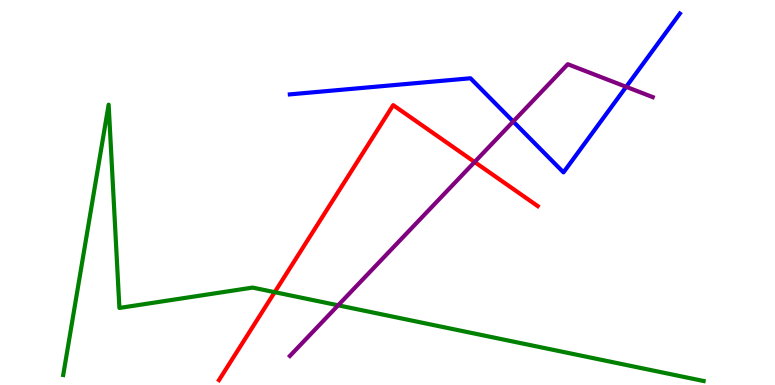[{'lines': ['blue', 'red'], 'intersections': []}, {'lines': ['green', 'red'], 'intersections': [{'x': 3.54, 'y': 2.41}]}, {'lines': ['purple', 'red'], 'intersections': [{'x': 6.12, 'y': 5.79}]}, {'lines': ['blue', 'green'], 'intersections': []}, {'lines': ['blue', 'purple'], 'intersections': [{'x': 6.62, 'y': 6.84}, {'x': 8.08, 'y': 7.74}]}, {'lines': ['green', 'purple'], 'intersections': [{'x': 4.36, 'y': 2.07}]}]